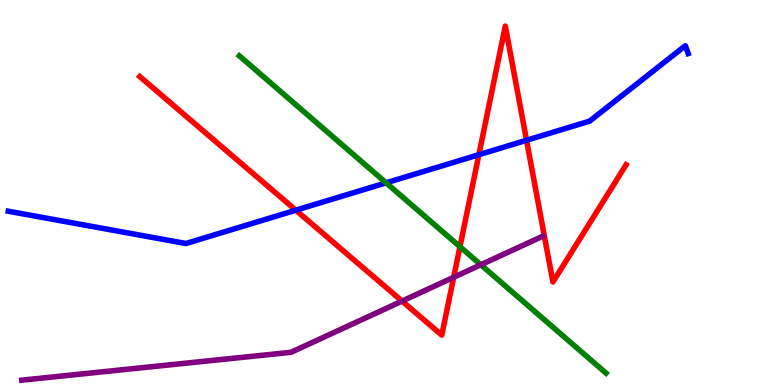[{'lines': ['blue', 'red'], 'intersections': [{'x': 3.82, 'y': 4.54}, {'x': 6.18, 'y': 5.98}, {'x': 6.79, 'y': 6.36}]}, {'lines': ['green', 'red'], 'intersections': [{'x': 5.93, 'y': 3.59}]}, {'lines': ['purple', 'red'], 'intersections': [{'x': 5.19, 'y': 2.18}, {'x': 5.85, 'y': 2.8}]}, {'lines': ['blue', 'green'], 'intersections': [{'x': 4.98, 'y': 5.25}]}, {'lines': ['blue', 'purple'], 'intersections': []}, {'lines': ['green', 'purple'], 'intersections': [{'x': 6.2, 'y': 3.12}]}]